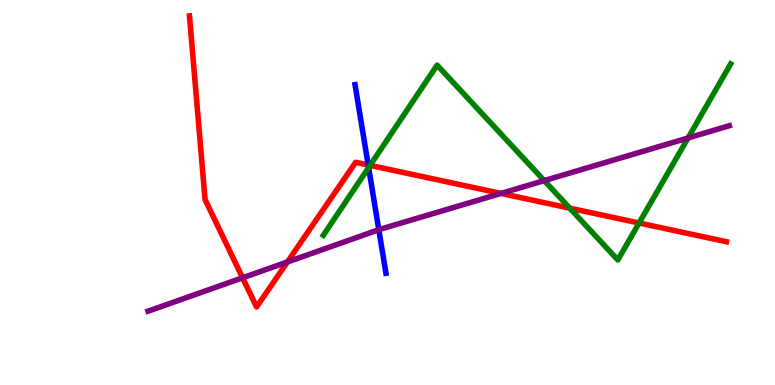[{'lines': ['blue', 'red'], 'intersections': [{'x': 4.75, 'y': 5.72}]}, {'lines': ['green', 'red'], 'intersections': [{'x': 4.78, 'y': 5.7}, {'x': 7.35, 'y': 4.59}, {'x': 8.25, 'y': 4.21}]}, {'lines': ['purple', 'red'], 'intersections': [{'x': 3.13, 'y': 2.78}, {'x': 3.71, 'y': 3.2}, {'x': 6.46, 'y': 4.98}]}, {'lines': ['blue', 'green'], 'intersections': [{'x': 4.76, 'y': 5.65}]}, {'lines': ['blue', 'purple'], 'intersections': [{'x': 4.89, 'y': 4.03}]}, {'lines': ['green', 'purple'], 'intersections': [{'x': 7.02, 'y': 5.31}, {'x': 8.88, 'y': 6.42}]}]